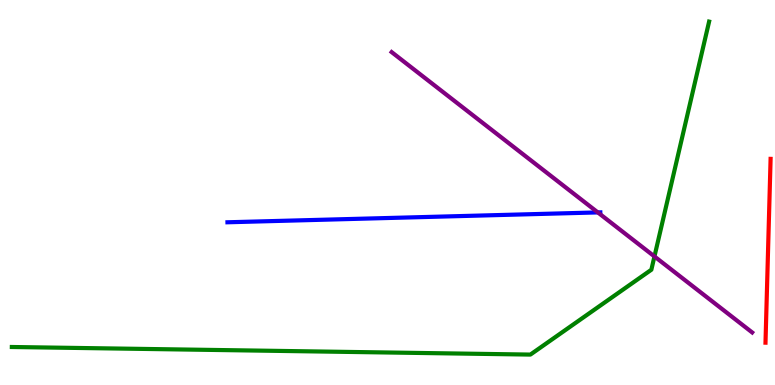[{'lines': ['blue', 'red'], 'intersections': []}, {'lines': ['green', 'red'], 'intersections': []}, {'lines': ['purple', 'red'], 'intersections': []}, {'lines': ['blue', 'green'], 'intersections': []}, {'lines': ['blue', 'purple'], 'intersections': [{'x': 7.71, 'y': 4.48}]}, {'lines': ['green', 'purple'], 'intersections': [{'x': 8.44, 'y': 3.34}]}]